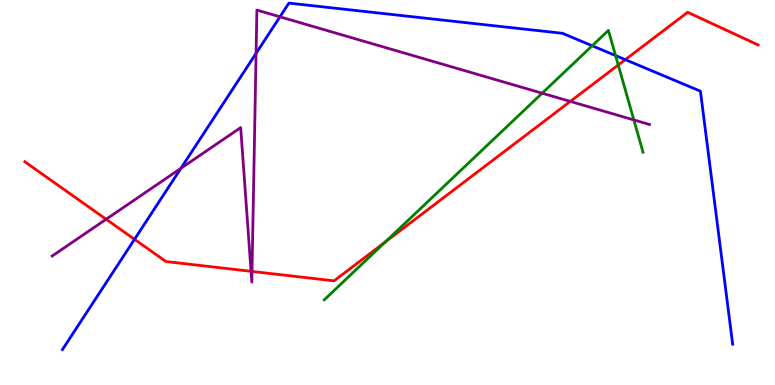[{'lines': ['blue', 'red'], 'intersections': [{'x': 1.74, 'y': 3.78}, {'x': 8.07, 'y': 8.45}]}, {'lines': ['green', 'red'], 'intersections': [{'x': 4.97, 'y': 3.72}, {'x': 7.98, 'y': 8.31}]}, {'lines': ['purple', 'red'], 'intersections': [{'x': 1.37, 'y': 4.31}, {'x': 3.24, 'y': 2.95}, {'x': 3.25, 'y': 2.95}, {'x': 7.36, 'y': 7.37}]}, {'lines': ['blue', 'green'], 'intersections': [{'x': 7.64, 'y': 8.81}, {'x': 7.94, 'y': 8.56}]}, {'lines': ['blue', 'purple'], 'intersections': [{'x': 2.33, 'y': 5.63}, {'x': 3.3, 'y': 8.61}, {'x': 3.61, 'y': 9.56}]}, {'lines': ['green', 'purple'], 'intersections': [{'x': 7.0, 'y': 7.58}, {'x': 8.18, 'y': 6.88}]}]